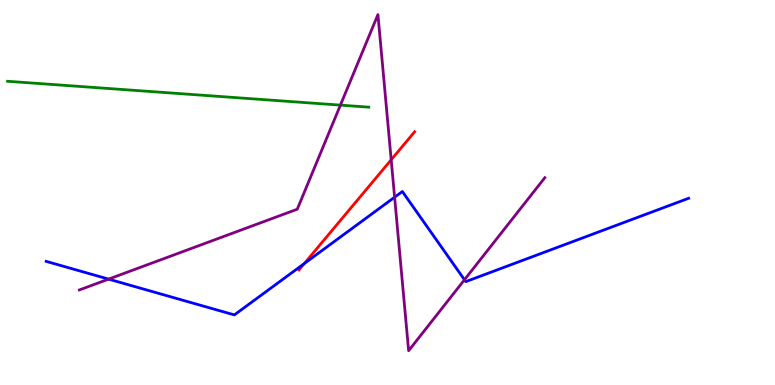[{'lines': ['blue', 'red'], 'intersections': [{'x': 3.93, 'y': 3.16}]}, {'lines': ['green', 'red'], 'intersections': []}, {'lines': ['purple', 'red'], 'intersections': [{'x': 5.05, 'y': 5.85}]}, {'lines': ['blue', 'green'], 'intersections': []}, {'lines': ['blue', 'purple'], 'intersections': [{'x': 1.4, 'y': 2.75}, {'x': 5.09, 'y': 4.88}, {'x': 5.99, 'y': 2.73}]}, {'lines': ['green', 'purple'], 'intersections': [{'x': 4.39, 'y': 7.27}]}]